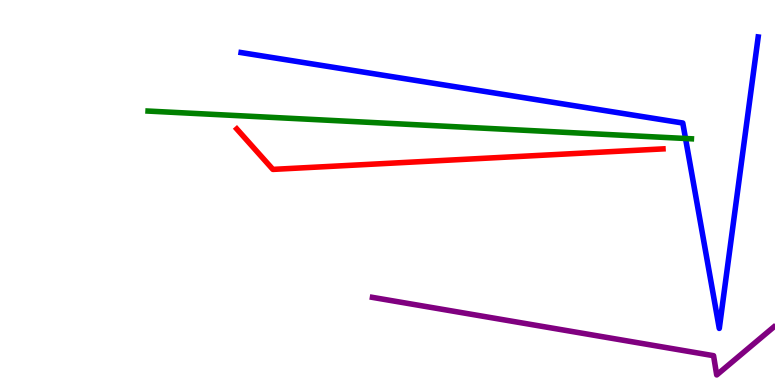[{'lines': ['blue', 'red'], 'intersections': []}, {'lines': ['green', 'red'], 'intersections': []}, {'lines': ['purple', 'red'], 'intersections': []}, {'lines': ['blue', 'green'], 'intersections': [{'x': 8.85, 'y': 6.4}]}, {'lines': ['blue', 'purple'], 'intersections': []}, {'lines': ['green', 'purple'], 'intersections': []}]